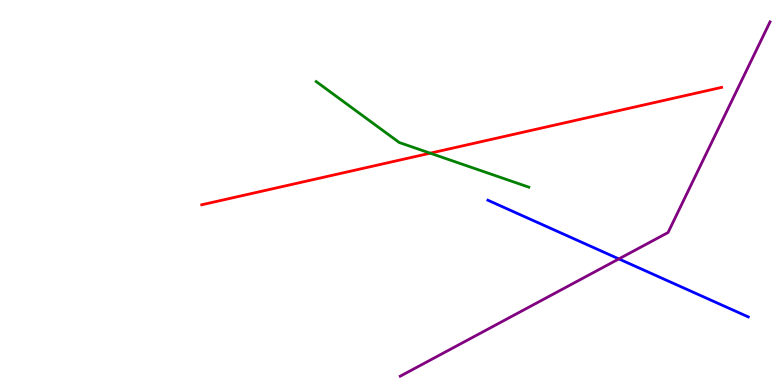[{'lines': ['blue', 'red'], 'intersections': []}, {'lines': ['green', 'red'], 'intersections': [{'x': 5.55, 'y': 6.02}]}, {'lines': ['purple', 'red'], 'intersections': []}, {'lines': ['blue', 'green'], 'intersections': []}, {'lines': ['blue', 'purple'], 'intersections': [{'x': 7.99, 'y': 3.28}]}, {'lines': ['green', 'purple'], 'intersections': []}]